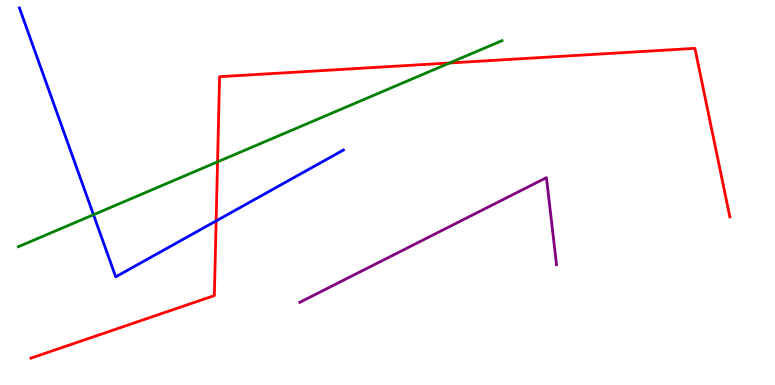[{'lines': ['blue', 'red'], 'intersections': [{'x': 2.79, 'y': 4.26}]}, {'lines': ['green', 'red'], 'intersections': [{'x': 2.81, 'y': 5.8}, {'x': 5.8, 'y': 8.36}]}, {'lines': ['purple', 'red'], 'intersections': []}, {'lines': ['blue', 'green'], 'intersections': [{'x': 1.21, 'y': 4.42}]}, {'lines': ['blue', 'purple'], 'intersections': []}, {'lines': ['green', 'purple'], 'intersections': []}]